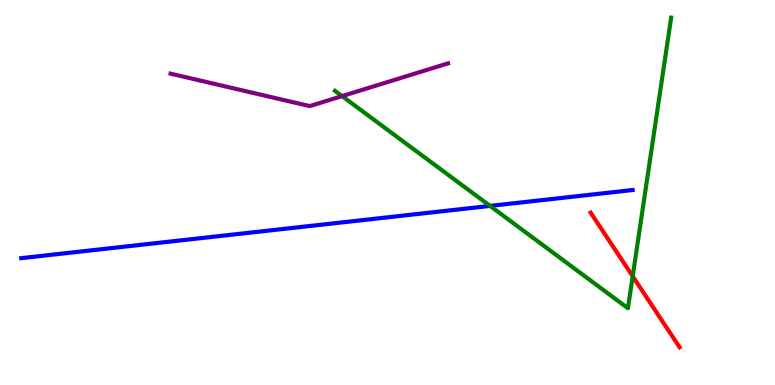[{'lines': ['blue', 'red'], 'intersections': []}, {'lines': ['green', 'red'], 'intersections': [{'x': 8.16, 'y': 2.82}]}, {'lines': ['purple', 'red'], 'intersections': []}, {'lines': ['blue', 'green'], 'intersections': [{'x': 6.32, 'y': 4.65}]}, {'lines': ['blue', 'purple'], 'intersections': []}, {'lines': ['green', 'purple'], 'intersections': [{'x': 4.41, 'y': 7.5}]}]